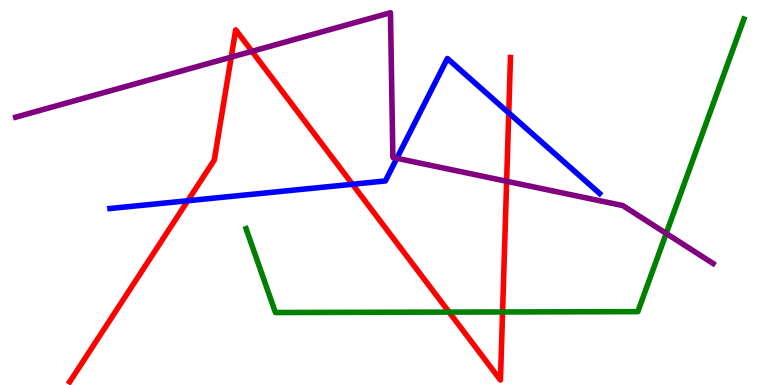[{'lines': ['blue', 'red'], 'intersections': [{'x': 2.42, 'y': 4.79}, {'x': 4.55, 'y': 5.21}, {'x': 6.56, 'y': 7.07}]}, {'lines': ['green', 'red'], 'intersections': [{'x': 5.79, 'y': 1.89}, {'x': 6.48, 'y': 1.9}]}, {'lines': ['purple', 'red'], 'intersections': [{'x': 2.98, 'y': 8.52}, {'x': 3.25, 'y': 8.67}, {'x': 6.54, 'y': 5.29}]}, {'lines': ['blue', 'green'], 'intersections': []}, {'lines': ['blue', 'purple'], 'intersections': [{'x': 5.12, 'y': 5.89}]}, {'lines': ['green', 'purple'], 'intersections': [{'x': 8.6, 'y': 3.94}]}]